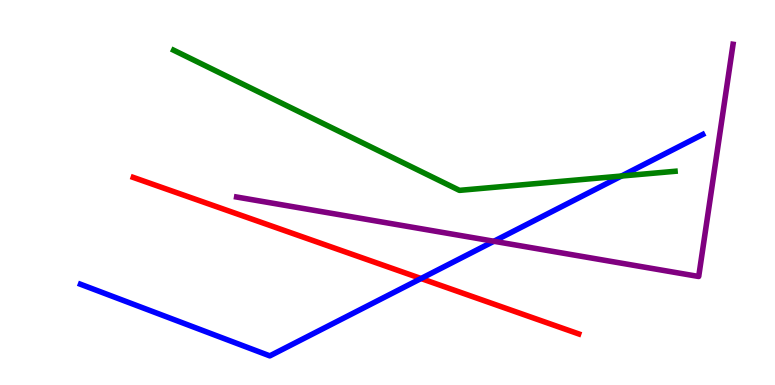[{'lines': ['blue', 'red'], 'intersections': [{'x': 5.43, 'y': 2.77}]}, {'lines': ['green', 'red'], 'intersections': []}, {'lines': ['purple', 'red'], 'intersections': []}, {'lines': ['blue', 'green'], 'intersections': [{'x': 8.02, 'y': 5.43}]}, {'lines': ['blue', 'purple'], 'intersections': [{'x': 6.37, 'y': 3.73}]}, {'lines': ['green', 'purple'], 'intersections': []}]